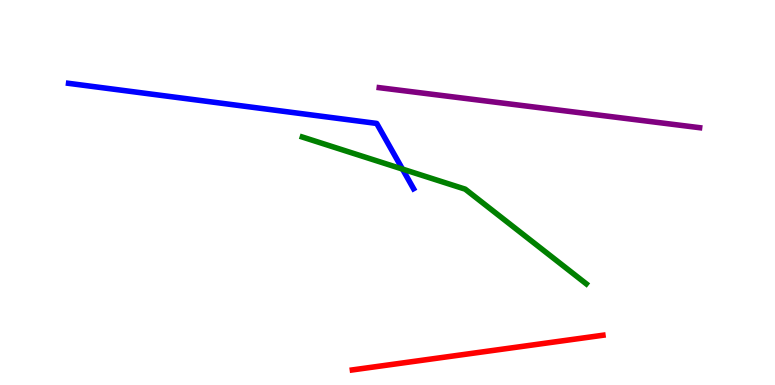[{'lines': ['blue', 'red'], 'intersections': []}, {'lines': ['green', 'red'], 'intersections': []}, {'lines': ['purple', 'red'], 'intersections': []}, {'lines': ['blue', 'green'], 'intersections': [{'x': 5.19, 'y': 5.61}]}, {'lines': ['blue', 'purple'], 'intersections': []}, {'lines': ['green', 'purple'], 'intersections': []}]